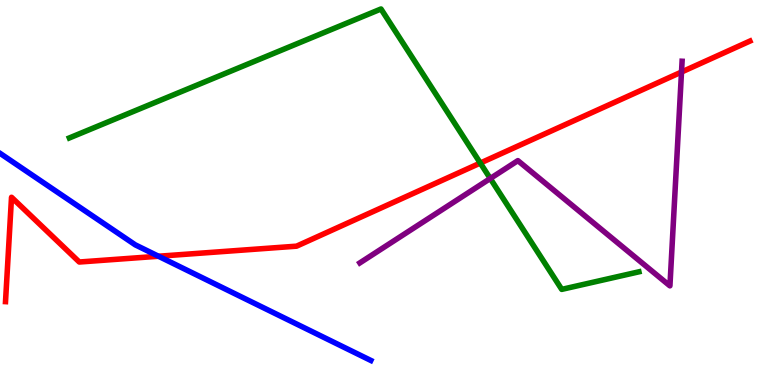[{'lines': ['blue', 'red'], 'intersections': [{'x': 2.04, 'y': 3.34}]}, {'lines': ['green', 'red'], 'intersections': [{'x': 6.2, 'y': 5.76}]}, {'lines': ['purple', 'red'], 'intersections': [{'x': 8.79, 'y': 8.13}]}, {'lines': ['blue', 'green'], 'intersections': []}, {'lines': ['blue', 'purple'], 'intersections': []}, {'lines': ['green', 'purple'], 'intersections': [{'x': 6.33, 'y': 5.36}]}]